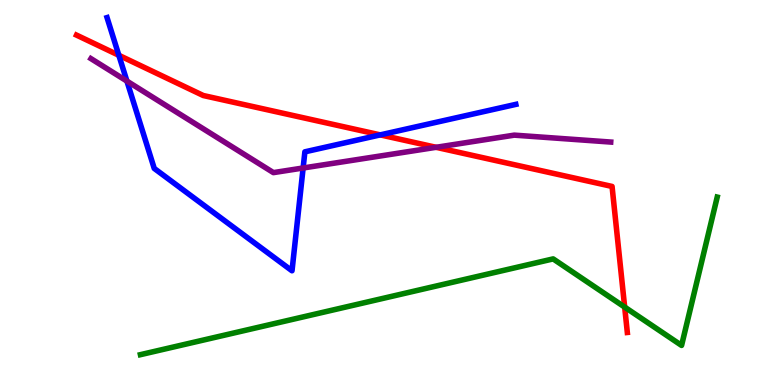[{'lines': ['blue', 'red'], 'intersections': [{'x': 1.53, 'y': 8.56}, {'x': 4.91, 'y': 6.5}]}, {'lines': ['green', 'red'], 'intersections': [{'x': 8.06, 'y': 2.02}]}, {'lines': ['purple', 'red'], 'intersections': [{'x': 5.63, 'y': 6.17}]}, {'lines': ['blue', 'green'], 'intersections': []}, {'lines': ['blue', 'purple'], 'intersections': [{'x': 1.64, 'y': 7.89}, {'x': 3.91, 'y': 5.64}]}, {'lines': ['green', 'purple'], 'intersections': []}]